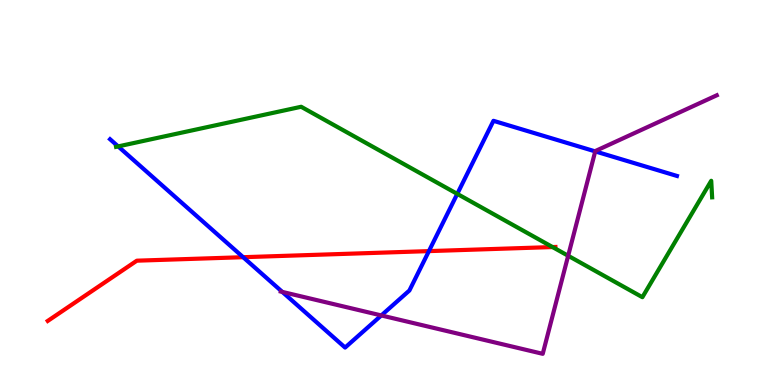[{'lines': ['blue', 'red'], 'intersections': [{'x': 3.14, 'y': 3.32}, {'x': 5.53, 'y': 3.48}]}, {'lines': ['green', 'red'], 'intersections': [{'x': 7.13, 'y': 3.58}]}, {'lines': ['purple', 'red'], 'intersections': []}, {'lines': ['blue', 'green'], 'intersections': [{'x': 1.52, 'y': 6.2}, {'x': 5.9, 'y': 4.96}]}, {'lines': ['blue', 'purple'], 'intersections': [{'x': 3.64, 'y': 2.42}, {'x': 4.92, 'y': 1.81}, {'x': 7.68, 'y': 6.07}]}, {'lines': ['green', 'purple'], 'intersections': [{'x': 7.33, 'y': 3.36}]}]